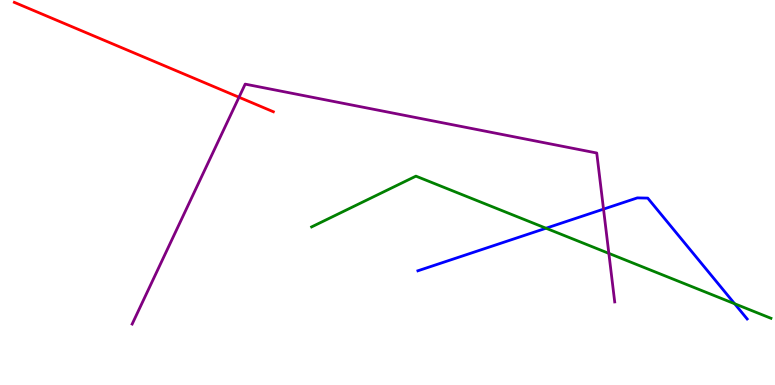[{'lines': ['blue', 'red'], 'intersections': []}, {'lines': ['green', 'red'], 'intersections': []}, {'lines': ['purple', 'red'], 'intersections': [{'x': 3.08, 'y': 7.47}]}, {'lines': ['blue', 'green'], 'intersections': [{'x': 7.05, 'y': 4.07}, {'x': 9.48, 'y': 2.11}]}, {'lines': ['blue', 'purple'], 'intersections': [{'x': 7.79, 'y': 4.57}]}, {'lines': ['green', 'purple'], 'intersections': [{'x': 7.86, 'y': 3.42}]}]